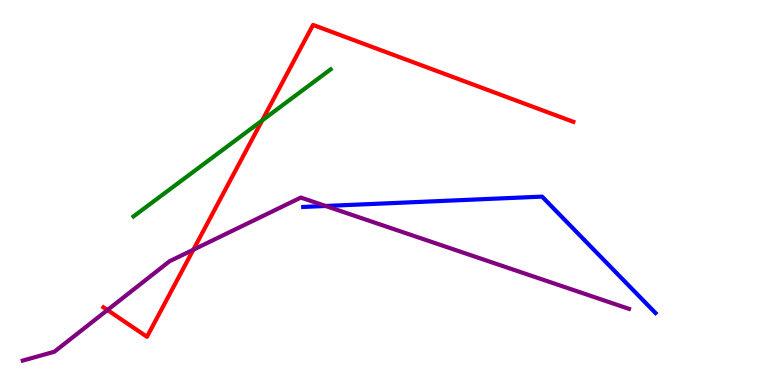[{'lines': ['blue', 'red'], 'intersections': []}, {'lines': ['green', 'red'], 'intersections': [{'x': 3.38, 'y': 6.87}]}, {'lines': ['purple', 'red'], 'intersections': [{'x': 1.39, 'y': 1.95}, {'x': 2.49, 'y': 3.51}]}, {'lines': ['blue', 'green'], 'intersections': []}, {'lines': ['blue', 'purple'], 'intersections': [{'x': 4.2, 'y': 4.65}]}, {'lines': ['green', 'purple'], 'intersections': []}]